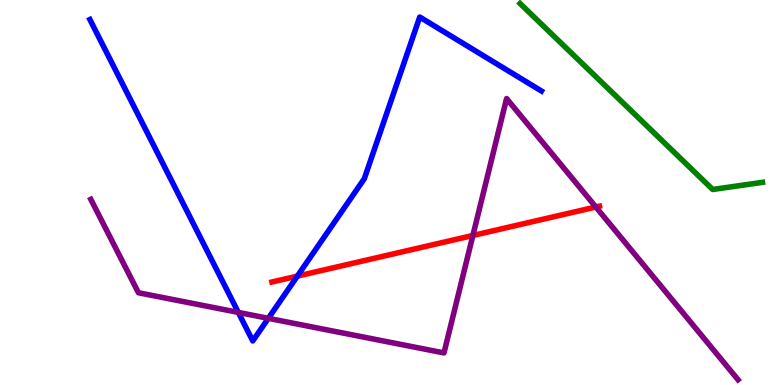[{'lines': ['blue', 'red'], 'intersections': [{'x': 3.84, 'y': 2.83}]}, {'lines': ['green', 'red'], 'intersections': []}, {'lines': ['purple', 'red'], 'intersections': [{'x': 6.1, 'y': 3.88}, {'x': 7.69, 'y': 4.62}]}, {'lines': ['blue', 'green'], 'intersections': []}, {'lines': ['blue', 'purple'], 'intersections': [{'x': 3.08, 'y': 1.89}, {'x': 3.46, 'y': 1.73}]}, {'lines': ['green', 'purple'], 'intersections': []}]